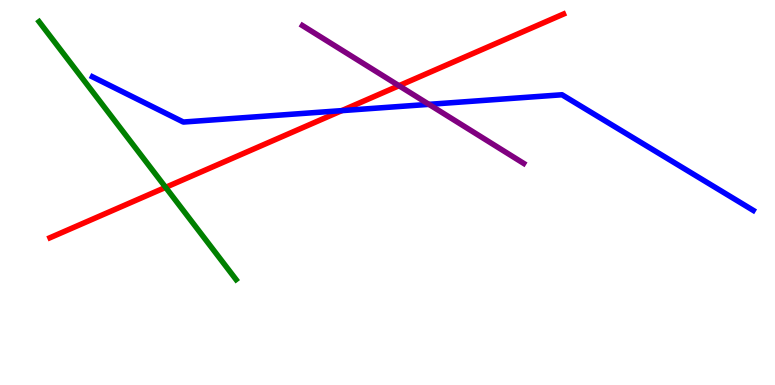[{'lines': ['blue', 'red'], 'intersections': [{'x': 4.41, 'y': 7.13}]}, {'lines': ['green', 'red'], 'intersections': [{'x': 2.14, 'y': 5.13}]}, {'lines': ['purple', 'red'], 'intersections': [{'x': 5.15, 'y': 7.77}]}, {'lines': ['blue', 'green'], 'intersections': []}, {'lines': ['blue', 'purple'], 'intersections': [{'x': 5.53, 'y': 7.29}]}, {'lines': ['green', 'purple'], 'intersections': []}]